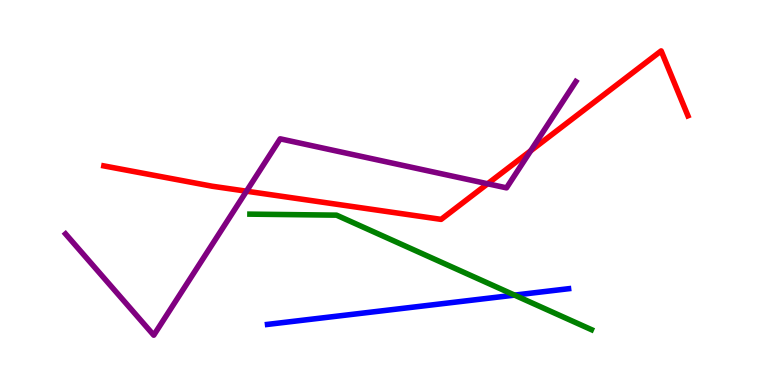[{'lines': ['blue', 'red'], 'intersections': []}, {'lines': ['green', 'red'], 'intersections': []}, {'lines': ['purple', 'red'], 'intersections': [{'x': 3.18, 'y': 5.03}, {'x': 6.29, 'y': 5.23}, {'x': 6.85, 'y': 6.08}]}, {'lines': ['blue', 'green'], 'intersections': [{'x': 6.64, 'y': 2.33}]}, {'lines': ['blue', 'purple'], 'intersections': []}, {'lines': ['green', 'purple'], 'intersections': []}]